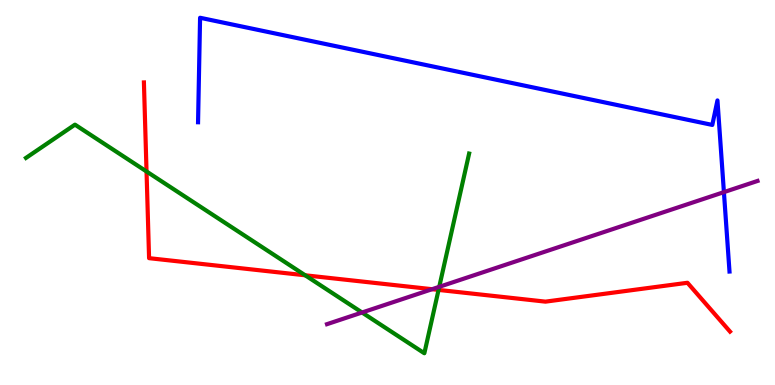[{'lines': ['blue', 'red'], 'intersections': []}, {'lines': ['green', 'red'], 'intersections': [{'x': 1.89, 'y': 5.55}, {'x': 3.94, 'y': 2.85}, {'x': 5.66, 'y': 2.47}]}, {'lines': ['purple', 'red'], 'intersections': [{'x': 5.58, 'y': 2.49}]}, {'lines': ['blue', 'green'], 'intersections': []}, {'lines': ['blue', 'purple'], 'intersections': [{'x': 9.34, 'y': 5.01}]}, {'lines': ['green', 'purple'], 'intersections': [{'x': 4.67, 'y': 1.88}, {'x': 5.67, 'y': 2.55}]}]